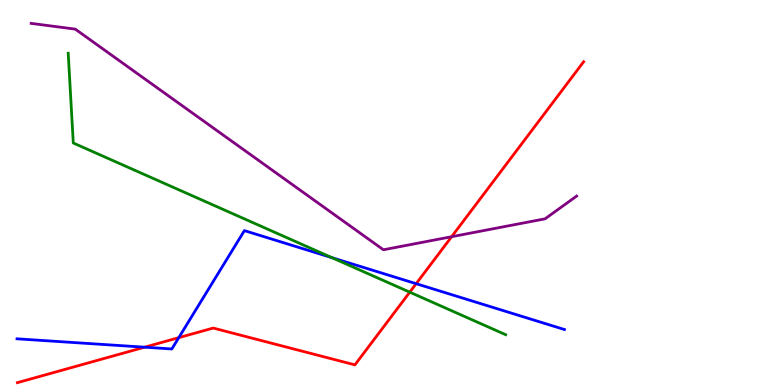[{'lines': ['blue', 'red'], 'intersections': [{'x': 1.87, 'y': 0.982}, {'x': 2.31, 'y': 1.23}, {'x': 5.37, 'y': 2.63}]}, {'lines': ['green', 'red'], 'intersections': [{'x': 5.29, 'y': 2.41}]}, {'lines': ['purple', 'red'], 'intersections': [{'x': 5.83, 'y': 3.85}]}, {'lines': ['blue', 'green'], 'intersections': [{'x': 4.28, 'y': 3.31}]}, {'lines': ['blue', 'purple'], 'intersections': []}, {'lines': ['green', 'purple'], 'intersections': []}]